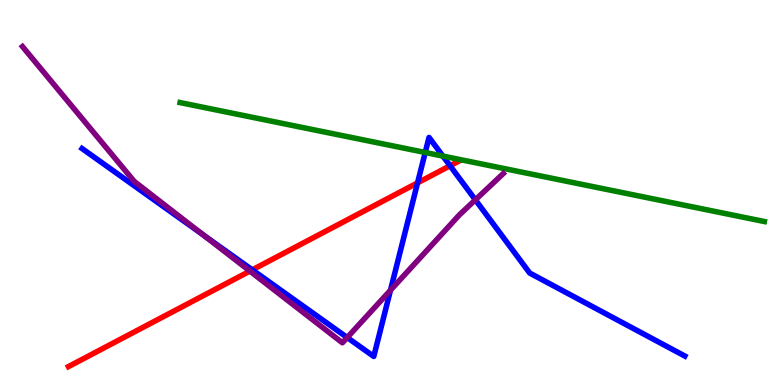[{'lines': ['blue', 'red'], 'intersections': [{'x': 3.25, 'y': 2.99}, {'x': 5.39, 'y': 5.25}, {'x': 5.81, 'y': 5.69}]}, {'lines': ['green', 'red'], 'intersections': []}, {'lines': ['purple', 'red'], 'intersections': [{'x': 3.22, 'y': 2.96}]}, {'lines': ['blue', 'green'], 'intersections': [{'x': 5.49, 'y': 6.04}, {'x': 5.71, 'y': 5.95}]}, {'lines': ['blue', 'purple'], 'intersections': [{'x': 2.62, 'y': 3.9}, {'x': 4.48, 'y': 1.23}, {'x': 5.04, 'y': 2.46}, {'x': 6.13, 'y': 4.81}]}, {'lines': ['green', 'purple'], 'intersections': []}]